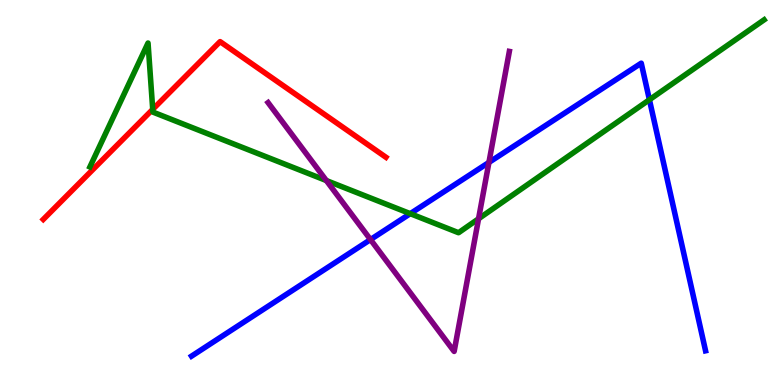[{'lines': ['blue', 'red'], 'intersections': []}, {'lines': ['green', 'red'], 'intersections': [{'x': 1.97, 'y': 7.16}]}, {'lines': ['purple', 'red'], 'intersections': []}, {'lines': ['blue', 'green'], 'intersections': [{'x': 5.29, 'y': 4.45}, {'x': 8.38, 'y': 7.41}]}, {'lines': ['blue', 'purple'], 'intersections': [{'x': 4.78, 'y': 3.78}, {'x': 6.31, 'y': 5.78}]}, {'lines': ['green', 'purple'], 'intersections': [{'x': 4.21, 'y': 5.31}, {'x': 6.17, 'y': 4.32}]}]